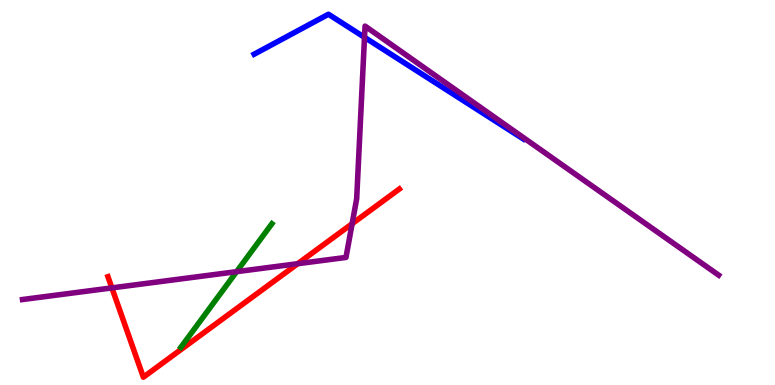[{'lines': ['blue', 'red'], 'intersections': []}, {'lines': ['green', 'red'], 'intersections': []}, {'lines': ['purple', 'red'], 'intersections': [{'x': 1.44, 'y': 2.52}, {'x': 3.84, 'y': 3.15}, {'x': 4.54, 'y': 4.19}]}, {'lines': ['blue', 'green'], 'intersections': []}, {'lines': ['blue', 'purple'], 'intersections': [{'x': 4.7, 'y': 9.03}]}, {'lines': ['green', 'purple'], 'intersections': [{'x': 3.05, 'y': 2.94}]}]